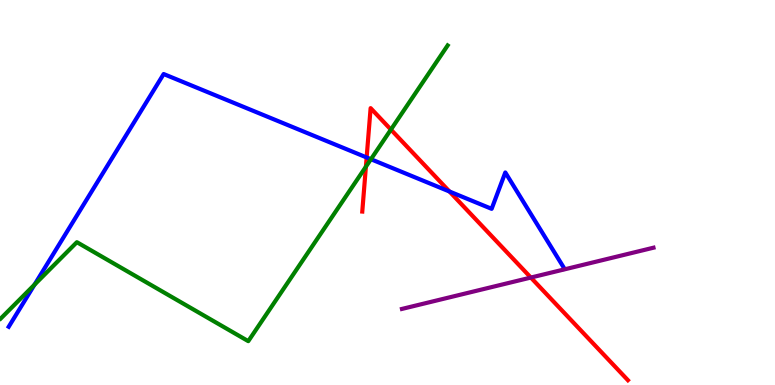[{'lines': ['blue', 'red'], 'intersections': [{'x': 4.73, 'y': 5.91}, {'x': 5.8, 'y': 5.03}]}, {'lines': ['green', 'red'], 'intersections': [{'x': 4.72, 'y': 5.67}, {'x': 5.04, 'y': 6.63}]}, {'lines': ['purple', 'red'], 'intersections': [{'x': 6.85, 'y': 2.79}]}, {'lines': ['blue', 'green'], 'intersections': [{'x': 0.445, 'y': 2.61}, {'x': 4.79, 'y': 5.86}]}, {'lines': ['blue', 'purple'], 'intersections': []}, {'lines': ['green', 'purple'], 'intersections': []}]